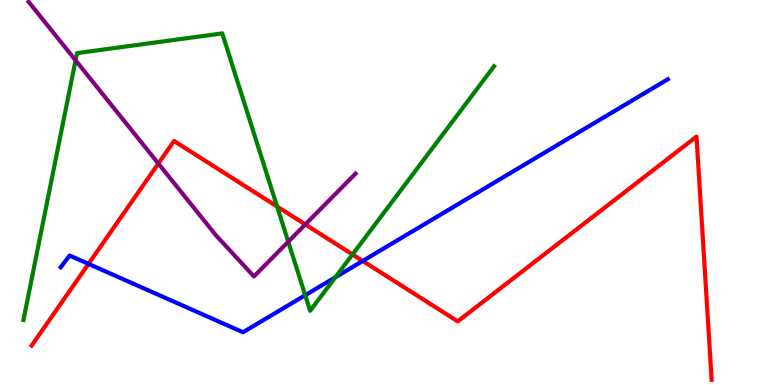[{'lines': ['blue', 'red'], 'intersections': [{'x': 1.14, 'y': 3.15}, {'x': 4.68, 'y': 3.22}]}, {'lines': ['green', 'red'], 'intersections': [{'x': 3.58, 'y': 4.64}, {'x': 4.55, 'y': 3.39}]}, {'lines': ['purple', 'red'], 'intersections': [{'x': 2.04, 'y': 5.75}, {'x': 3.94, 'y': 4.17}]}, {'lines': ['blue', 'green'], 'intersections': [{'x': 3.94, 'y': 2.33}, {'x': 4.33, 'y': 2.8}]}, {'lines': ['blue', 'purple'], 'intersections': []}, {'lines': ['green', 'purple'], 'intersections': [{'x': 0.975, 'y': 8.43}, {'x': 3.72, 'y': 3.72}]}]